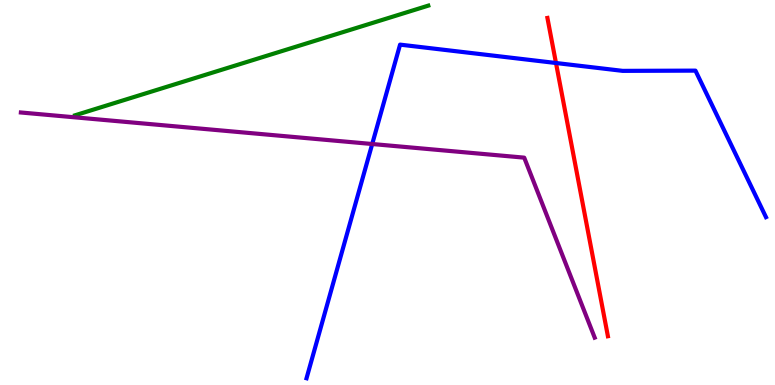[{'lines': ['blue', 'red'], 'intersections': [{'x': 7.17, 'y': 8.36}]}, {'lines': ['green', 'red'], 'intersections': []}, {'lines': ['purple', 'red'], 'intersections': []}, {'lines': ['blue', 'green'], 'intersections': []}, {'lines': ['blue', 'purple'], 'intersections': [{'x': 4.8, 'y': 6.26}]}, {'lines': ['green', 'purple'], 'intersections': []}]